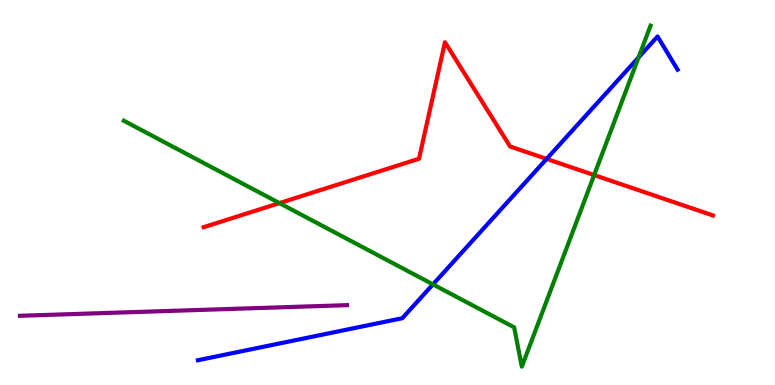[{'lines': ['blue', 'red'], 'intersections': [{'x': 7.05, 'y': 5.87}]}, {'lines': ['green', 'red'], 'intersections': [{'x': 3.61, 'y': 4.72}, {'x': 7.67, 'y': 5.45}]}, {'lines': ['purple', 'red'], 'intersections': []}, {'lines': ['blue', 'green'], 'intersections': [{'x': 5.59, 'y': 2.61}, {'x': 8.24, 'y': 8.51}]}, {'lines': ['blue', 'purple'], 'intersections': []}, {'lines': ['green', 'purple'], 'intersections': []}]